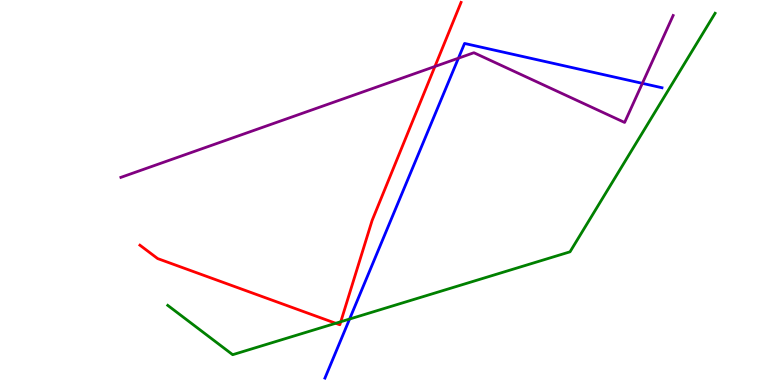[{'lines': ['blue', 'red'], 'intersections': []}, {'lines': ['green', 'red'], 'intersections': [{'x': 4.33, 'y': 1.6}, {'x': 4.4, 'y': 1.64}]}, {'lines': ['purple', 'red'], 'intersections': [{'x': 5.61, 'y': 8.27}]}, {'lines': ['blue', 'green'], 'intersections': [{'x': 4.51, 'y': 1.71}]}, {'lines': ['blue', 'purple'], 'intersections': [{'x': 5.92, 'y': 8.49}, {'x': 8.29, 'y': 7.84}]}, {'lines': ['green', 'purple'], 'intersections': []}]